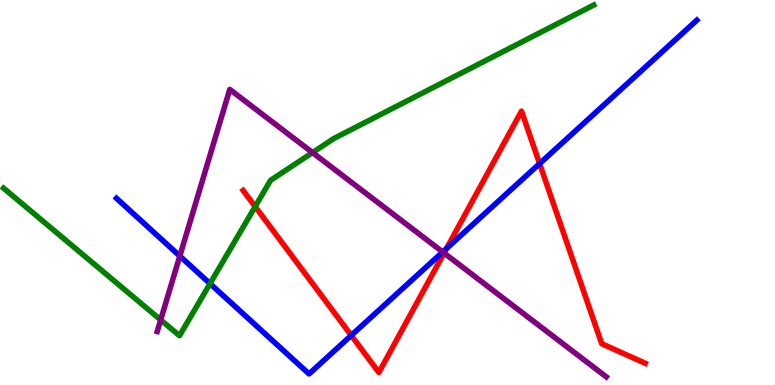[{'lines': ['blue', 'red'], 'intersections': [{'x': 4.53, 'y': 1.29}, {'x': 5.76, 'y': 3.55}, {'x': 6.96, 'y': 5.75}]}, {'lines': ['green', 'red'], 'intersections': [{'x': 3.29, 'y': 4.63}]}, {'lines': ['purple', 'red'], 'intersections': [{'x': 5.73, 'y': 3.43}]}, {'lines': ['blue', 'green'], 'intersections': [{'x': 2.71, 'y': 2.63}]}, {'lines': ['blue', 'purple'], 'intersections': [{'x': 2.32, 'y': 3.35}, {'x': 5.71, 'y': 3.45}]}, {'lines': ['green', 'purple'], 'intersections': [{'x': 2.07, 'y': 1.69}, {'x': 4.03, 'y': 6.04}]}]